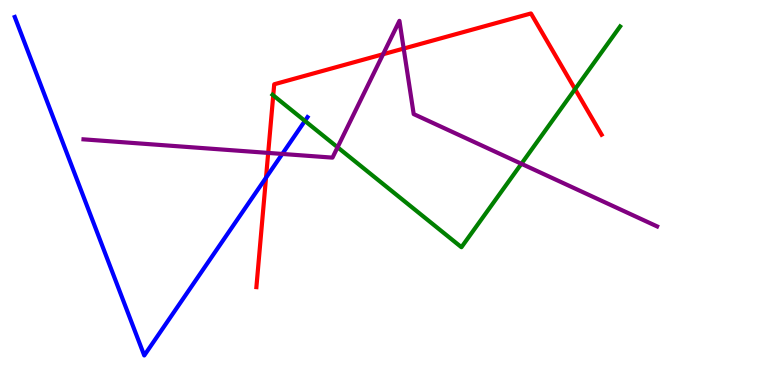[{'lines': ['blue', 'red'], 'intersections': [{'x': 3.43, 'y': 5.38}]}, {'lines': ['green', 'red'], 'intersections': [{'x': 3.53, 'y': 7.52}, {'x': 7.42, 'y': 7.68}]}, {'lines': ['purple', 'red'], 'intersections': [{'x': 3.46, 'y': 6.03}, {'x': 4.94, 'y': 8.59}, {'x': 5.21, 'y': 8.74}]}, {'lines': ['blue', 'green'], 'intersections': [{'x': 3.93, 'y': 6.86}]}, {'lines': ['blue', 'purple'], 'intersections': [{'x': 3.64, 'y': 6.0}]}, {'lines': ['green', 'purple'], 'intersections': [{'x': 4.36, 'y': 6.18}, {'x': 6.73, 'y': 5.75}]}]